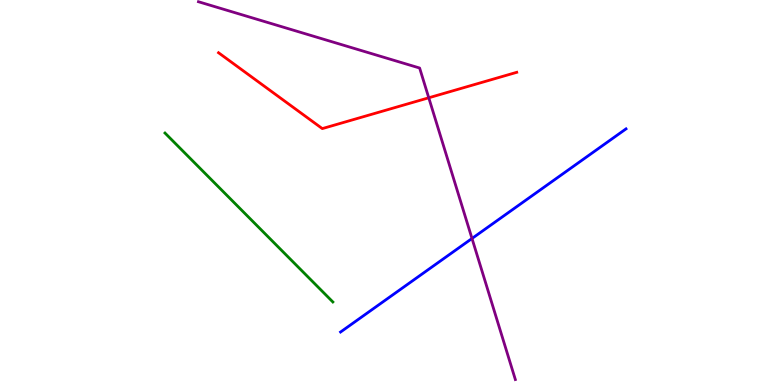[{'lines': ['blue', 'red'], 'intersections': []}, {'lines': ['green', 'red'], 'intersections': []}, {'lines': ['purple', 'red'], 'intersections': [{'x': 5.53, 'y': 7.46}]}, {'lines': ['blue', 'green'], 'intersections': []}, {'lines': ['blue', 'purple'], 'intersections': [{'x': 6.09, 'y': 3.81}]}, {'lines': ['green', 'purple'], 'intersections': []}]